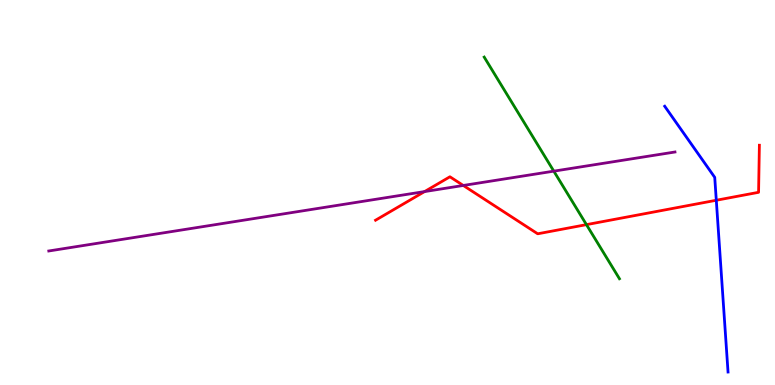[{'lines': ['blue', 'red'], 'intersections': [{'x': 9.24, 'y': 4.8}]}, {'lines': ['green', 'red'], 'intersections': [{'x': 7.57, 'y': 4.17}]}, {'lines': ['purple', 'red'], 'intersections': [{'x': 5.48, 'y': 5.02}, {'x': 5.98, 'y': 5.18}]}, {'lines': ['blue', 'green'], 'intersections': []}, {'lines': ['blue', 'purple'], 'intersections': []}, {'lines': ['green', 'purple'], 'intersections': [{'x': 7.15, 'y': 5.55}]}]